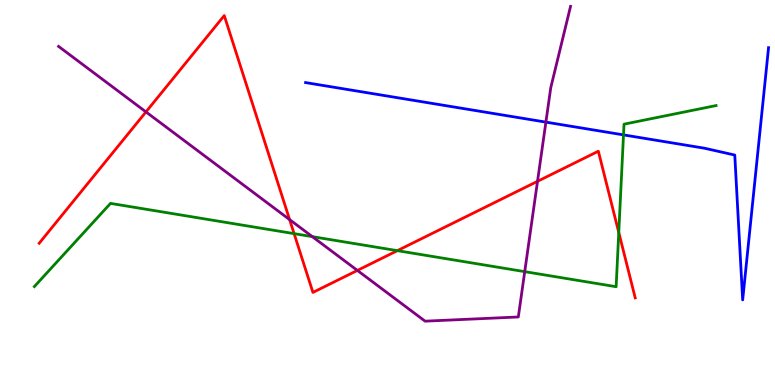[{'lines': ['blue', 'red'], 'intersections': []}, {'lines': ['green', 'red'], 'intersections': [{'x': 3.79, 'y': 3.93}, {'x': 5.13, 'y': 3.49}, {'x': 7.98, 'y': 3.96}]}, {'lines': ['purple', 'red'], 'intersections': [{'x': 1.88, 'y': 7.09}, {'x': 3.74, 'y': 4.3}, {'x': 4.61, 'y': 2.98}, {'x': 6.94, 'y': 5.29}]}, {'lines': ['blue', 'green'], 'intersections': [{'x': 8.05, 'y': 6.5}]}, {'lines': ['blue', 'purple'], 'intersections': [{'x': 7.04, 'y': 6.83}]}, {'lines': ['green', 'purple'], 'intersections': [{'x': 4.03, 'y': 3.85}, {'x': 6.77, 'y': 2.94}]}]